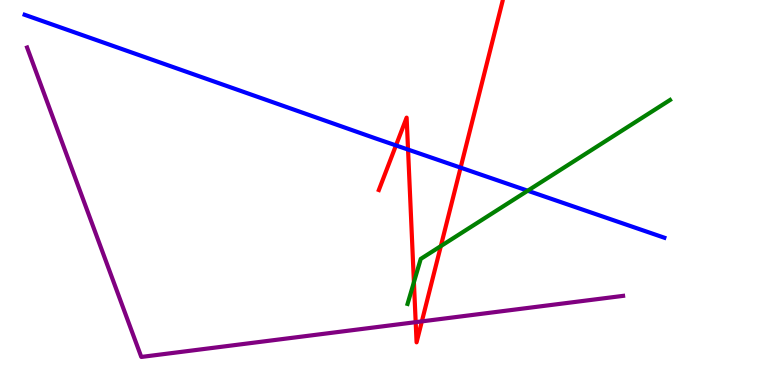[{'lines': ['blue', 'red'], 'intersections': [{'x': 5.11, 'y': 6.22}, {'x': 5.27, 'y': 6.12}, {'x': 5.94, 'y': 5.65}]}, {'lines': ['green', 'red'], 'intersections': [{'x': 5.34, 'y': 2.67}, {'x': 5.69, 'y': 3.61}]}, {'lines': ['purple', 'red'], 'intersections': [{'x': 5.36, 'y': 1.63}, {'x': 5.44, 'y': 1.65}]}, {'lines': ['blue', 'green'], 'intersections': [{'x': 6.81, 'y': 5.05}]}, {'lines': ['blue', 'purple'], 'intersections': []}, {'lines': ['green', 'purple'], 'intersections': []}]